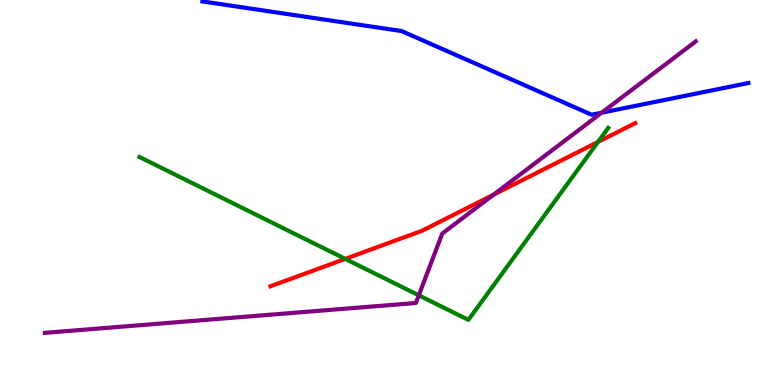[{'lines': ['blue', 'red'], 'intersections': []}, {'lines': ['green', 'red'], 'intersections': [{'x': 4.45, 'y': 3.28}, {'x': 7.72, 'y': 6.31}]}, {'lines': ['purple', 'red'], 'intersections': [{'x': 6.37, 'y': 4.94}]}, {'lines': ['blue', 'green'], 'intersections': []}, {'lines': ['blue', 'purple'], 'intersections': [{'x': 7.76, 'y': 7.07}]}, {'lines': ['green', 'purple'], 'intersections': [{'x': 5.4, 'y': 2.33}]}]